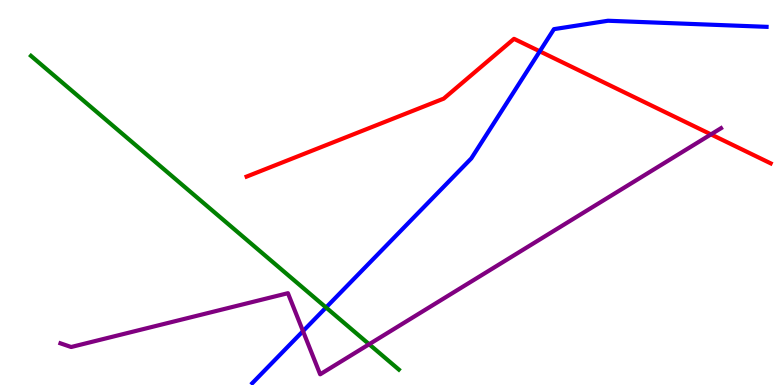[{'lines': ['blue', 'red'], 'intersections': [{'x': 6.96, 'y': 8.67}]}, {'lines': ['green', 'red'], 'intersections': []}, {'lines': ['purple', 'red'], 'intersections': [{'x': 9.17, 'y': 6.51}]}, {'lines': ['blue', 'green'], 'intersections': [{'x': 4.21, 'y': 2.01}]}, {'lines': ['blue', 'purple'], 'intersections': [{'x': 3.91, 'y': 1.4}]}, {'lines': ['green', 'purple'], 'intersections': [{'x': 4.76, 'y': 1.06}]}]